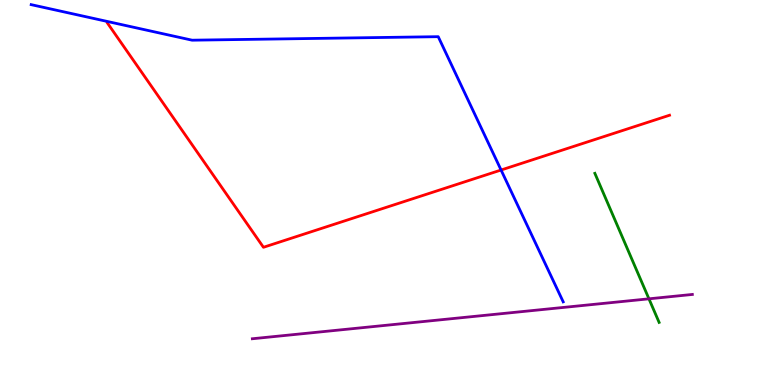[{'lines': ['blue', 'red'], 'intersections': [{'x': 6.47, 'y': 5.58}]}, {'lines': ['green', 'red'], 'intersections': []}, {'lines': ['purple', 'red'], 'intersections': []}, {'lines': ['blue', 'green'], 'intersections': []}, {'lines': ['blue', 'purple'], 'intersections': []}, {'lines': ['green', 'purple'], 'intersections': [{'x': 8.37, 'y': 2.24}]}]